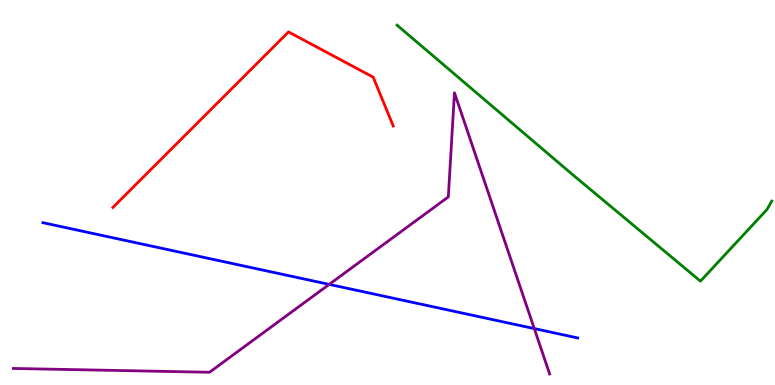[{'lines': ['blue', 'red'], 'intersections': []}, {'lines': ['green', 'red'], 'intersections': []}, {'lines': ['purple', 'red'], 'intersections': []}, {'lines': ['blue', 'green'], 'intersections': []}, {'lines': ['blue', 'purple'], 'intersections': [{'x': 4.25, 'y': 2.61}, {'x': 6.89, 'y': 1.47}]}, {'lines': ['green', 'purple'], 'intersections': []}]